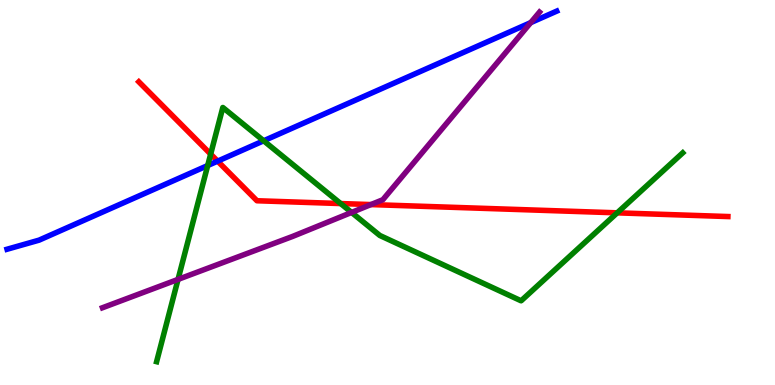[{'lines': ['blue', 'red'], 'intersections': [{'x': 2.81, 'y': 5.81}]}, {'lines': ['green', 'red'], 'intersections': [{'x': 2.72, 'y': 6.0}, {'x': 4.4, 'y': 4.71}, {'x': 7.96, 'y': 4.47}]}, {'lines': ['purple', 'red'], 'intersections': [{'x': 4.79, 'y': 4.69}]}, {'lines': ['blue', 'green'], 'intersections': [{'x': 2.68, 'y': 5.7}, {'x': 3.4, 'y': 6.34}]}, {'lines': ['blue', 'purple'], 'intersections': [{'x': 6.85, 'y': 9.41}]}, {'lines': ['green', 'purple'], 'intersections': [{'x': 2.3, 'y': 2.74}, {'x': 4.54, 'y': 4.48}]}]